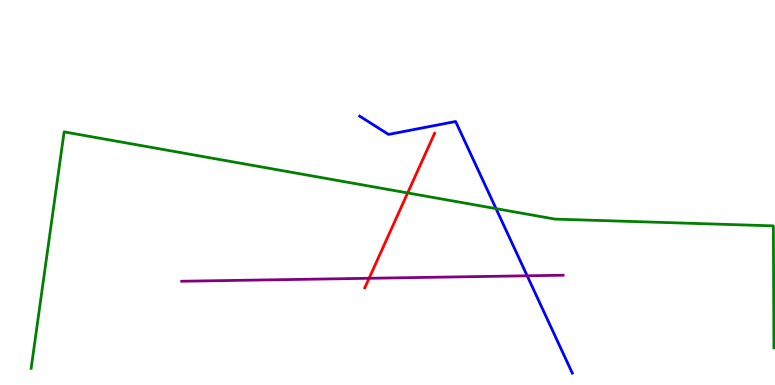[{'lines': ['blue', 'red'], 'intersections': []}, {'lines': ['green', 'red'], 'intersections': [{'x': 5.26, 'y': 4.99}]}, {'lines': ['purple', 'red'], 'intersections': [{'x': 4.76, 'y': 2.77}]}, {'lines': ['blue', 'green'], 'intersections': [{'x': 6.4, 'y': 4.58}]}, {'lines': ['blue', 'purple'], 'intersections': [{'x': 6.8, 'y': 2.84}]}, {'lines': ['green', 'purple'], 'intersections': []}]